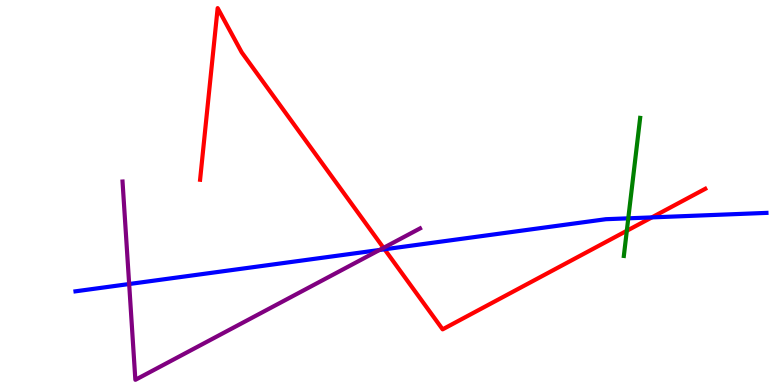[{'lines': ['blue', 'red'], 'intersections': [{'x': 4.96, 'y': 3.52}, {'x': 8.41, 'y': 4.35}]}, {'lines': ['green', 'red'], 'intersections': [{'x': 8.09, 'y': 4.01}]}, {'lines': ['purple', 'red'], 'intersections': [{'x': 4.95, 'y': 3.56}]}, {'lines': ['blue', 'green'], 'intersections': [{'x': 8.11, 'y': 4.33}]}, {'lines': ['blue', 'purple'], 'intersections': [{'x': 1.67, 'y': 2.62}, {'x': 4.9, 'y': 3.51}]}, {'lines': ['green', 'purple'], 'intersections': []}]